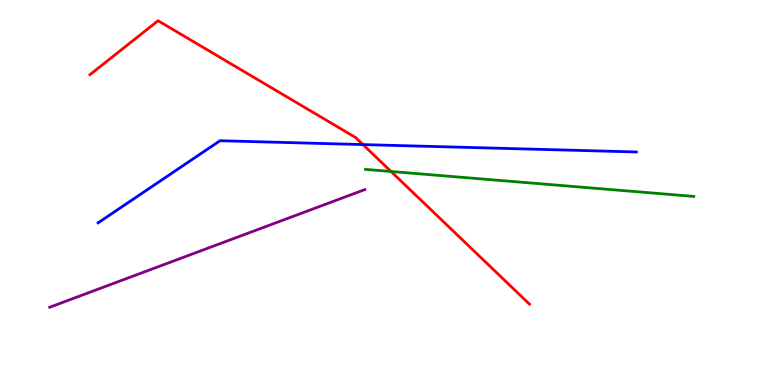[{'lines': ['blue', 'red'], 'intersections': [{'x': 4.68, 'y': 6.24}]}, {'lines': ['green', 'red'], 'intersections': [{'x': 5.05, 'y': 5.55}]}, {'lines': ['purple', 'red'], 'intersections': []}, {'lines': ['blue', 'green'], 'intersections': []}, {'lines': ['blue', 'purple'], 'intersections': []}, {'lines': ['green', 'purple'], 'intersections': []}]